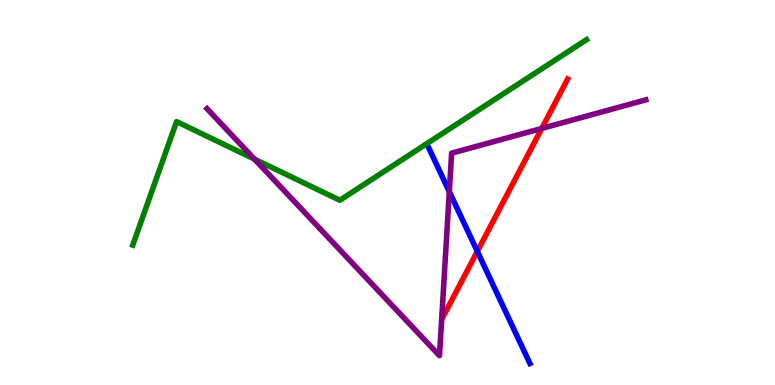[{'lines': ['blue', 'red'], 'intersections': [{'x': 6.16, 'y': 3.47}]}, {'lines': ['green', 'red'], 'intersections': []}, {'lines': ['purple', 'red'], 'intersections': [{'x': 6.99, 'y': 6.66}]}, {'lines': ['blue', 'green'], 'intersections': []}, {'lines': ['blue', 'purple'], 'intersections': [{'x': 5.8, 'y': 5.02}]}, {'lines': ['green', 'purple'], 'intersections': [{'x': 3.28, 'y': 5.87}]}]